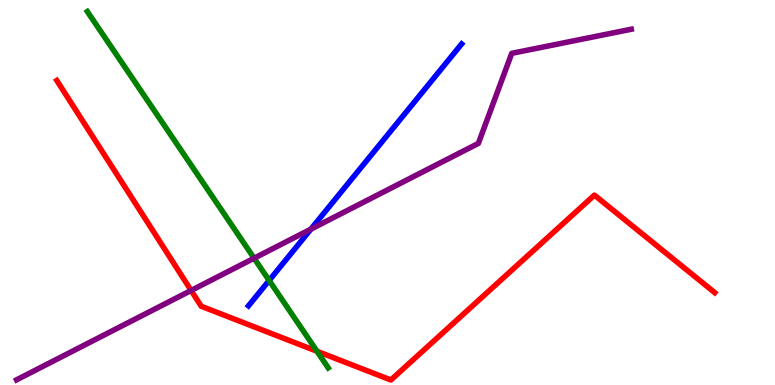[{'lines': ['blue', 'red'], 'intersections': []}, {'lines': ['green', 'red'], 'intersections': [{'x': 4.09, 'y': 0.876}]}, {'lines': ['purple', 'red'], 'intersections': [{'x': 2.47, 'y': 2.46}]}, {'lines': ['blue', 'green'], 'intersections': [{'x': 3.47, 'y': 2.72}]}, {'lines': ['blue', 'purple'], 'intersections': [{'x': 4.01, 'y': 4.05}]}, {'lines': ['green', 'purple'], 'intersections': [{'x': 3.28, 'y': 3.29}]}]